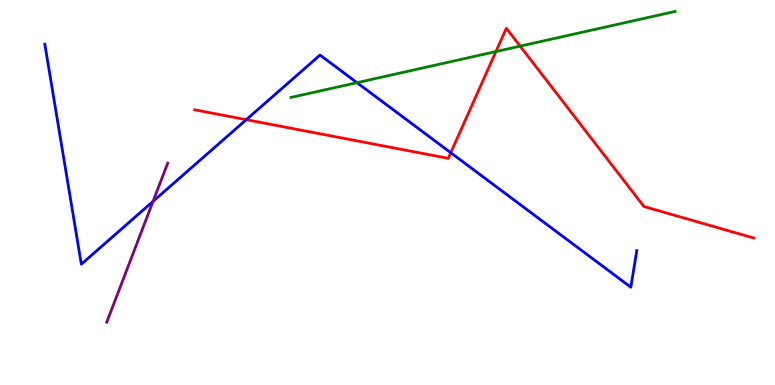[{'lines': ['blue', 'red'], 'intersections': [{'x': 3.18, 'y': 6.89}, {'x': 5.82, 'y': 6.03}]}, {'lines': ['green', 'red'], 'intersections': [{'x': 6.4, 'y': 8.66}, {'x': 6.71, 'y': 8.8}]}, {'lines': ['purple', 'red'], 'intersections': []}, {'lines': ['blue', 'green'], 'intersections': [{'x': 4.61, 'y': 7.85}]}, {'lines': ['blue', 'purple'], 'intersections': [{'x': 1.98, 'y': 4.77}]}, {'lines': ['green', 'purple'], 'intersections': []}]